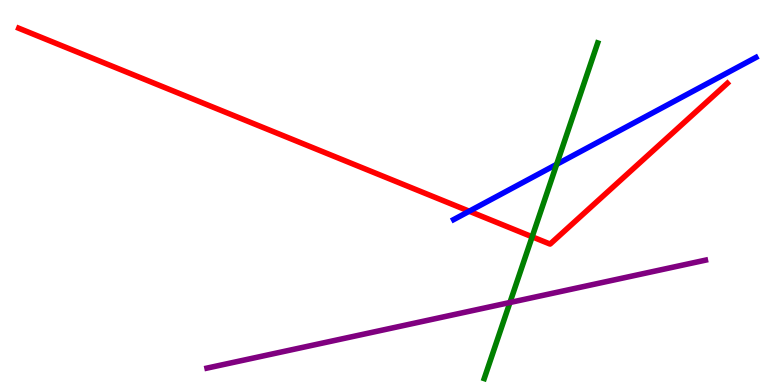[{'lines': ['blue', 'red'], 'intersections': [{'x': 6.05, 'y': 4.51}]}, {'lines': ['green', 'red'], 'intersections': [{'x': 6.87, 'y': 3.85}]}, {'lines': ['purple', 'red'], 'intersections': []}, {'lines': ['blue', 'green'], 'intersections': [{'x': 7.18, 'y': 5.73}]}, {'lines': ['blue', 'purple'], 'intersections': []}, {'lines': ['green', 'purple'], 'intersections': [{'x': 6.58, 'y': 2.14}]}]